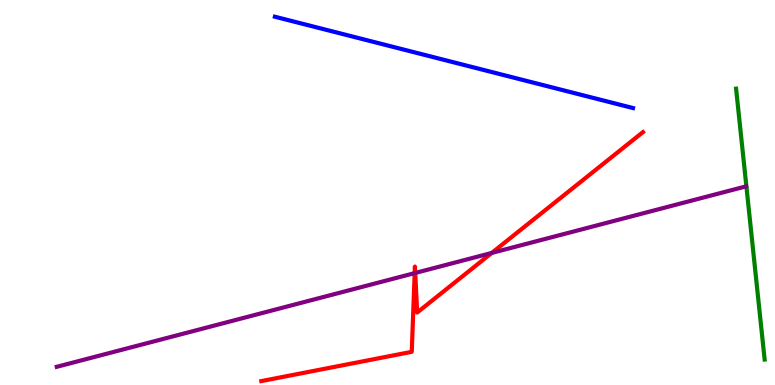[{'lines': ['blue', 'red'], 'intersections': []}, {'lines': ['green', 'red'], 'intersections': []}, {'lines': ['purple', 'red'], 'intersections': [{'x': 5.35, 'y': 2.91}, {'x': 5.36, 'y': 2.91}, {'x': 6.35, 'y': 3.43}]}, {'lines': ['blue', 'green'], 'intersections': []}, {'lines': ['blue', 'purple'], 'intersections': []}, {'lines': ['green', 'purple'], 'intersections': []}]